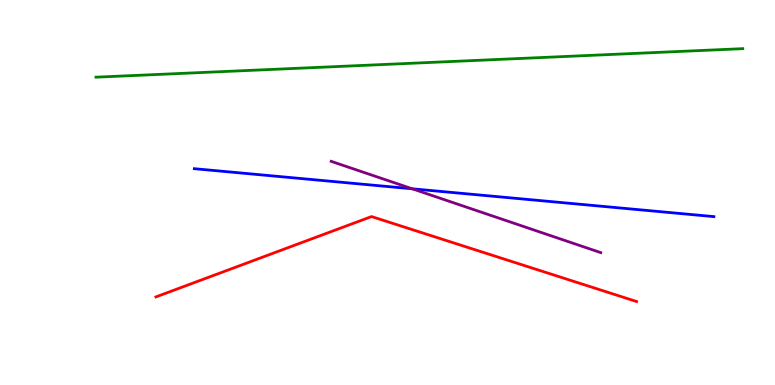[{'lines': ['blue', 'red'], 'intersections': []}, {'lines': ['green', 'red'], 'intersections': []}, {'lines': ['purple', 'red'], 'intersections': []}, {'lines': ['blue', 'green'], 'intersections': []}, {'lines': ['blue', 'purple'], 'intersections': [{'x': 5.32, 'y': 5.1}]}, {'lines': ['green', 'purple'], 'intersections': []}]